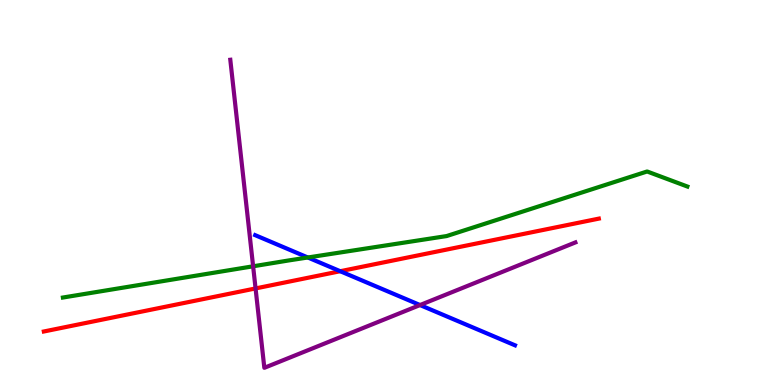[{'lines': ['blue', 'red'], 'intersections': [{'x': 4.39, 'y': 2.96}]}, {'lines': ['green', 'red'], 'intersections': []}, {'lines': ['purple', 'red'], 'intersections': [{'x': 3.3, 'y': 2.51}]}, {'lines': ['blue', 'green'], 'intersections': [{'x': 3.97, 'y': 3.31}]}, {'lines': ['blue', 'purple'], 'intersections': [{'x': 5.42, 'y': 2.08}]}, {'lines': ['green', 'purple'], 'intersections': [{'x': 3.27, 'y': 3.08}]}]